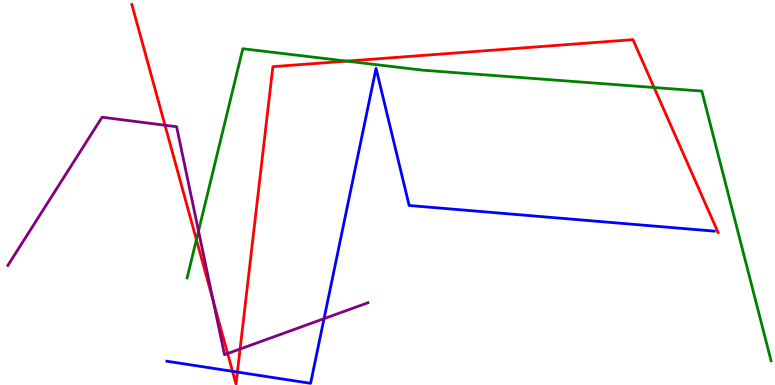[{'lines': ['blue', 'red'], 'intersections': [{'x': 3.0, 'y': 0.355}, {'x': 3.06, 'y': 0.336}]}, {'lines': ['green', 'red'], 'intersections': [{'x': 2.53, 'y': 3.77}, {'x': 4.47, 'y': 8.41}, {'x': 8.44, 'y': 7.73}]}, {'lines': ['purple', 'red'], 'intersections': [{'x': 2.13, 'y': 6.75}, {'x': 2.75, 'y': 2.18}, {'x': 2.94, 'y': 0.818}, {'x': 3.1, 'y': 0.935}]}, {'lines': ['blue', 'green'], 'intersections': []}, {'lines': ['blue', 'purple'], 'intersections': [{'x': 4.18, 'y': 1.72}]}, {'lines': ['green', 'purple'], 'intersections': [{'x': 2.56, 'y': 4.0}]}]